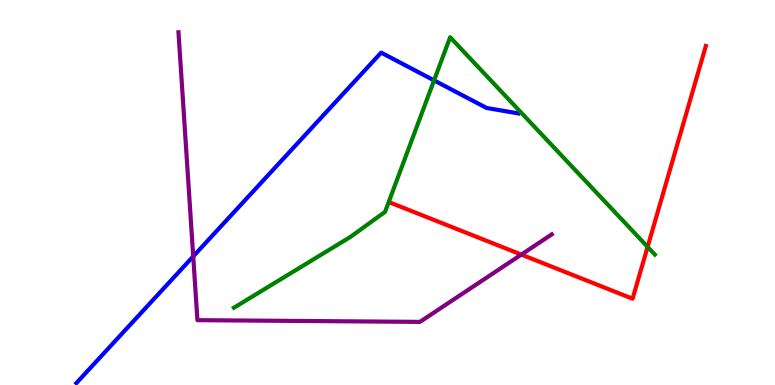[{'lines': ['blue', 'red'], 'intersections': []}, {'lines': ['green', 'red'], 'intersections': [{'x': 8.36, 'y': 3.59}]}, {'lines': ['purple', 'red'], 'intersections': [{'x': 6.73, 'y': 3.39}]}, {'lines': ['blue', 'green'], 'intersections': [{'x': 5.6, 'y': 7.91}]}, {'lines': ['blue', 'purple'], 'intersections': [{'x': 2.49, 'y': 3.34}]}, {'lines': ['green', 'purple'], 'intersections': []}]